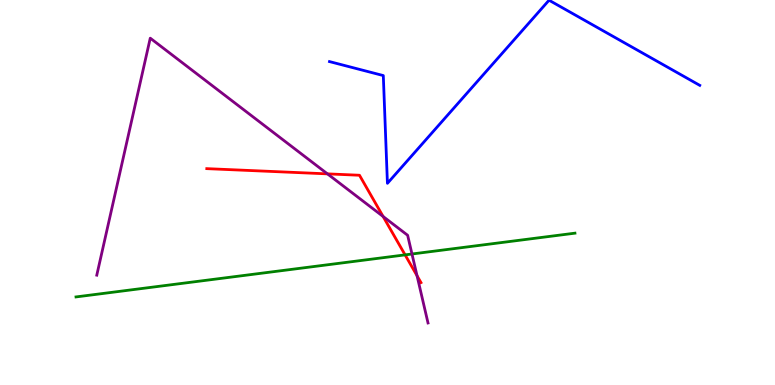[{'lines': ['blue', 'red'], 'intersections': []}, {'lines': ['green', 'red'], 'intersections': [{'x': 5.23, 'y': 3.38}]}, {'lines': ['purple', 'red'], 'intersections': [{'x': 4.23, 'y': 5.48}, {'x': 4.94, 'y': 4.38}, {'x': 5.38, 'y': 2.84}]}, {'lines': ['blue', 'green'], 'intersections': []}, {'lines': ['blue', 'purple'], 'intersections': []}, {'lines': ['green', 'purple'], 'intersections': [{'x': 5.32, 'y': 3.4}]}]